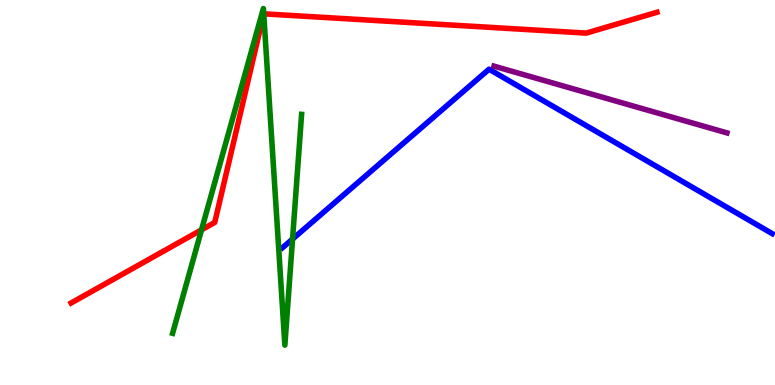[{'lines': ['blue', 'red'], 'intersections': []}, {'lines': ['green', 'red'], 'intersections': [{'x': 2.6, 'y': 4.03}, {'x': 3.4, 'y': 9.64}]}, {'lines': ['purple', 'red'], 'intersections': []}, {'lines': ['blue', 'green'], 'intersections': [{'x': 3.77, 'y': 3.79}]}, {'lines': ['blue', 'purple'], 'intersections': []}, {'lines': ['green', 'purple'], 'intersections': []}]